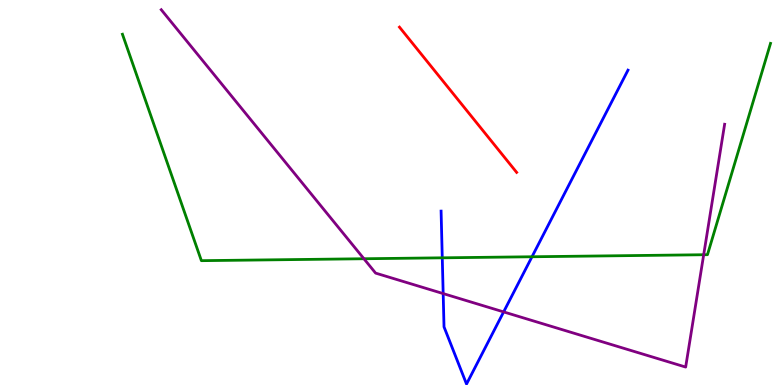[{'lines': ['blue', 'red'], 'intersections': []}, {'lines': ['green', 'red'], 'intersections': []}, {'lines': ['purple', 'red'], 'intersections': []}, {'lines': ['blue', 'green'], 'intersections': [{'x': 5.71, 'y': 3.3}, {'x': 6.86, 'y': 3.33}]}, {'lines': ['blue', 'purple'], 'intersections': [{'x': 5.72, 'y': 2.37}, {'x': 6.5, 'y': 1.9}]}, {'lines': ['green', 'purple'], 'intersections': [{'x': 4.7, 'y': 3.28}, {'x': 9.08, 'y': 3.38}]}]